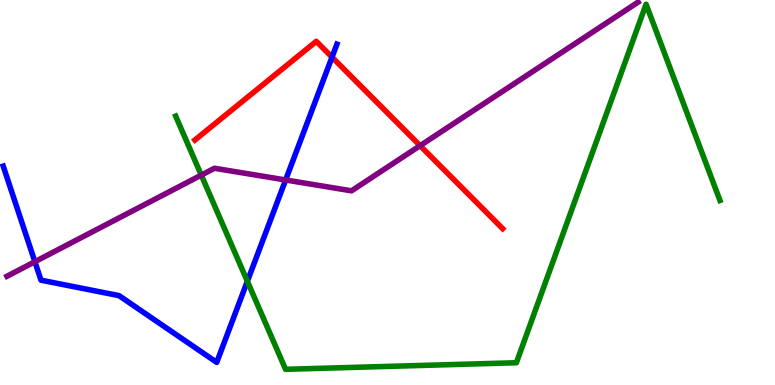[{'lines': ['blue', 'red'], 'intersections': [{'x': 4.28, 'y': 8.52}]}, {'lines': ['green', 'red'], 'intersections': []}, {'lines': ['purple', 'red'], 'intersections': [{'x': 5.42, 'y': 6.22}]}, {'lines': ['blue', 'green'], 'intersections': [{'x': 3.19, 'y': 2.69}]}, {'lines': ['blue', 'purple'], 'intersections': [{'x': 0.45, 'y': 3.2}, {'x': 3.69, 'y': 5.33}]}, {'lines': ['green', 'purple'], 'intersections': [{'x': 2.6, 'y': 5.45}]}]